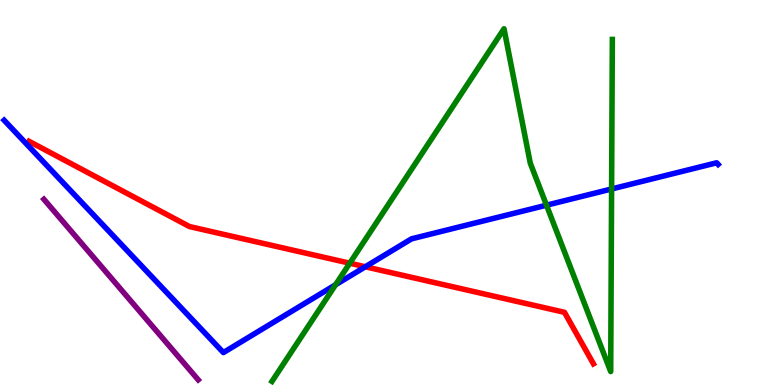[{'lines': ['blue', 'red'], 'intersections': [{'x': 4.71, 'y': 3.07}]}, {'lines': ['green', 'red'], 'intersections': [{'x': 4.51, 'y': 3.16}]}, {'lines': ['purple', 'red'], 'intersections': []}, {'lines': ['blue', 'green'], 'intersections': [{'x': 4.33, 'y': 2.6}, {'x': 7.05, 'y': 4.67}, {'x': 7.89, 'y': 5.09}]}, {'lines': ['blue', 'purple'], 'intersections': []}, {'lines': ['green', 'purple'], 'intersections': []}]